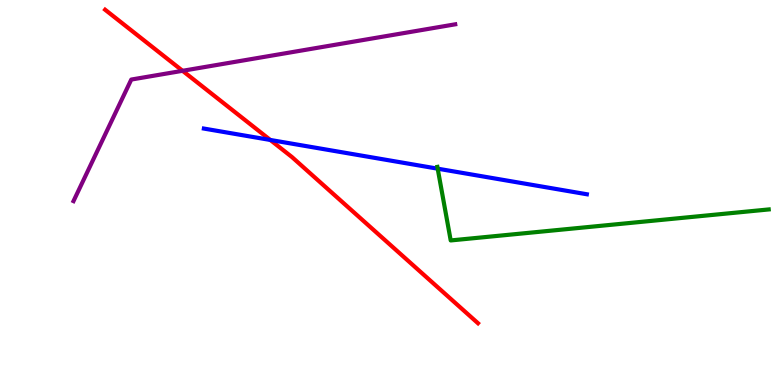[{'lines': ['blue', 'red'], 'intersections': [{'x': 3.49, 'y': 6.36}]}, {'lines': ['green', 'red'], 'intersections': []}, {'lines': ['purple', 'red'], 'intersections': [{'x': 2.36, 'y': 8.16}]}, {'lines': ['blue', 'green'], 'intersections': [{'x': 5.65, 'y': 5.62}]}, {'lines': ['blue', 'purple'], 'intersections': []}, {'lines': ['green', 'purple'], 'intersections': []}]